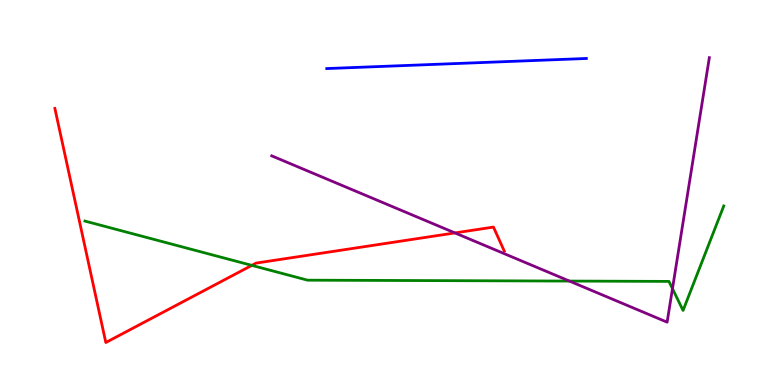[{'lines': ['blue', 'red'], 'intersections': []}, {'lines': ['green', 'red'], 'intersections': [{'x': 3.25, 'y': 3.11}]}, {'lines': ['purple', 'red'], 'intersections': [{'x': 5.87, 'y': 3.95}]}, {'lines': ['blue', 'green'], 'intersections': []}, {'lines': ['blue', 'purple'], 'intersections': []}, {'lines': ['green', 'purple'], 'intersections': [{'x': 7.35, 'y': 2.7}, {'x': 8.68, 'y': 2.5}]}]